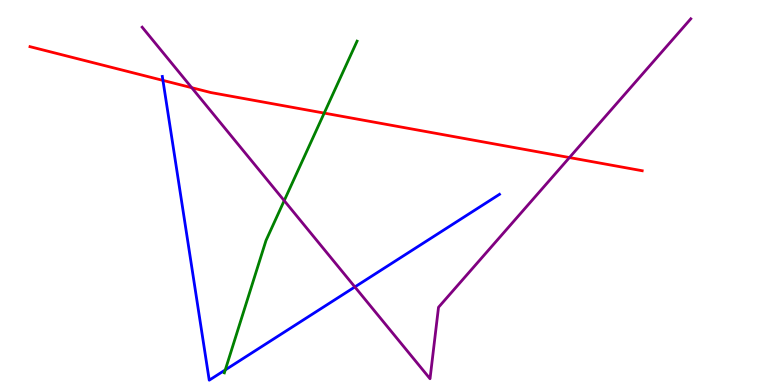[{'lines': ['blue', 'red'], 'intersections': [{'x': 2.1, 'y': 7.91}]}, {'lines': ['green', 'red'], 'intersections': [{'x': 4.18, 'y': 7.06}]}, {'lines': ['purple', 'red'], 'intersections': [{'x': 2.47, 'y': 7.72}, {'x': 7.35, 'y': 5.91}]}, {'lines': ['blue', 'green'], 'intersections': [{'x': 2.91, 'y': 0.392}]}, {'lines': ['blue', 'purple'], 'intersections': [{'x': 4.58, 'y': 2.55}]}, {'lines': ['green', 'purple'], 'intersections': [{'x': 3.67, 'y': 4.79}]}]